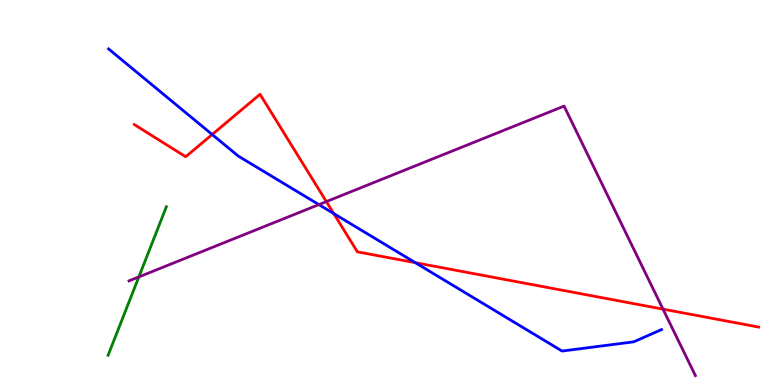[{'lines': ['blue', 'red'], 'intersections': [{'x': 2.74, 'y': 6.51}, {'x': 4.31, 'y': 4.45}, {'x': 5.36, 'y': 3.18}]}, {'lines': ['green', 'red'], 'intersections': []}, {'lines': ['purple', 'red'], 'intersections': [{'x': 4.21, 'y': 4.76}, {'x': 8.55, 'y': 1.97}]}, {'lines': ['blue', 'green'], 'intersections': []}, {'lines': ['blue', 'purple'], 'intersections': [{'x': 4.11, 'y': 4.69}]}, {'lines': ['green', 'purple'], 'intersections': [{'x': 1.79, 'y': 2.81}]}]